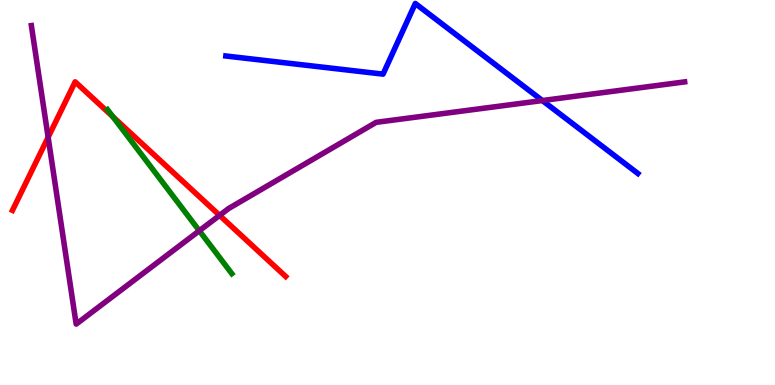[{'lines': ['blue', 'red'], 'intersections': []}, {'lines': ['green', 'red'], 'intersections': [{'x': 1.46, 'y': 6.97}]}, {'lines': ['purple', 'red'], 'intersections': [{'x': 0.621, 'y': 6.43}, {'x': 2.83, 'y': 4.41}]}, {'lines': ['blue', 'green'], 'intersections': []}, {'lines': ['blue', 'purple'], 'intersections': [{'x': 7.0, 'y': 7.39}]}, {'lines': ['green', 'purple'], 'intersections': [{'x': 2.57, 'y': 4.01}]}]